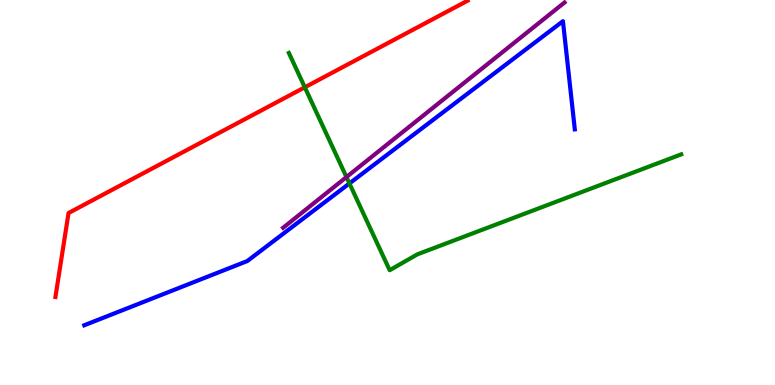[{'lines': ['blue', 'red'], 'intersections': []}, {'lines': ['green', 'red'], 'intersections': [{'x': 3.93, 'y': 7.73}]}, {'lines': ['purple', 'red'], 'intersections': []}, {'lines': ['blue', 'green'], 'intersections': [{'x': 4.51, 'y': 5.24}]}, {'lines': ['blue', 'purple'], 'intersections': []}, {'lines': ['green', 'purple'], 'intersections': [{'x': 4.47, 'y': 5.4}]}]